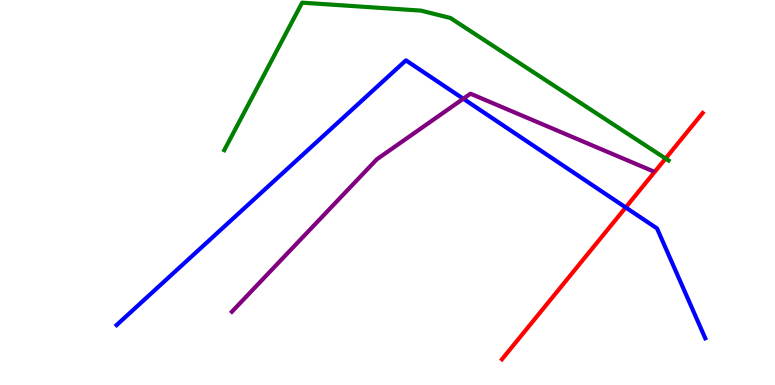[{'lines': ['blue', 'red'], 'intersections': [{'x': 8.07, 'y': 4.61}]}, {'lines': ['green', 'red'], 'intersections': [{'x': 8.59, 'y': 5.88}]}, {'lines': ['purple', 'red'], 'intersections': []}, {'lines': ['blue', 'green'], 'intersections': []}, {'lines': ['blue', 'purple'], 'intersections': [{'x': 5.98, 'y': 7.44}]}, {'lines': ['green', 'purple'], 'intersections': []}]